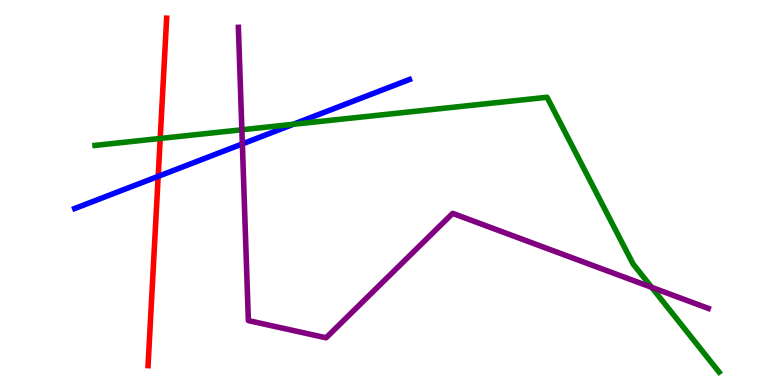[{'lines': ['blue', 'red'], 'intersections': [{'x': 2.04, 'y': 5.42}]}, {'lines': ['green', 'red'], 'intersections': [{'x': 2.07, 'y': 6.4}]}, {'lines': ['purple', 'red'], 'intersections': []}, {'lines': ['blue', 'green'], 'intersections': [{'x': 3.78, 'y': 6.77}]}, {'lines': ['blue', 'purple'], 'intersections': [{'x': 3.13, 'y': 6.26}]}, {'lines': ['green', 'purple'], 'intersections': [{'x': 3.12, 'y': 6.63}, {'x': 8.41, 'y': 2.54}]}]